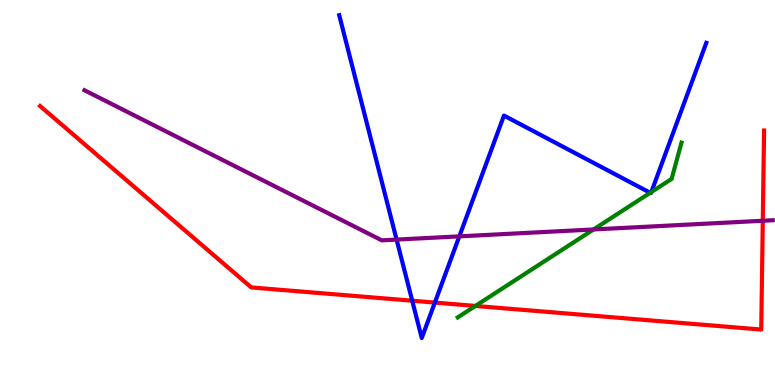[{'lines': ['blue', 'red'], 'intersections': [{'x': 5.32, 'y': 2.19}, {'x': 5.61, 'y': 2.14}]}, {'lines': ['green', 'red'], 'intersections': [{'x': 6.13, 'y': 2.05}]}, {'lines': ['purple', 'red'], 'intersections': [{'x': 9.84, 'y': 4.27}]}, {'lines': ['blue', 'green'], 'intersections': [{'x': 8.39, 'y': 4.99}, {'x': 8.4, 'y': 5.01}]}, {'lines': ['blue', 'purple'], 'intersections': [{'x': 5.12, 'y': 3.78}, {'x': 5.93, 'y': 3.86}]}, {'lines': ['green', 'purple'], 'intersections': [{'x': 7.66, 'y': 4.04}]}]